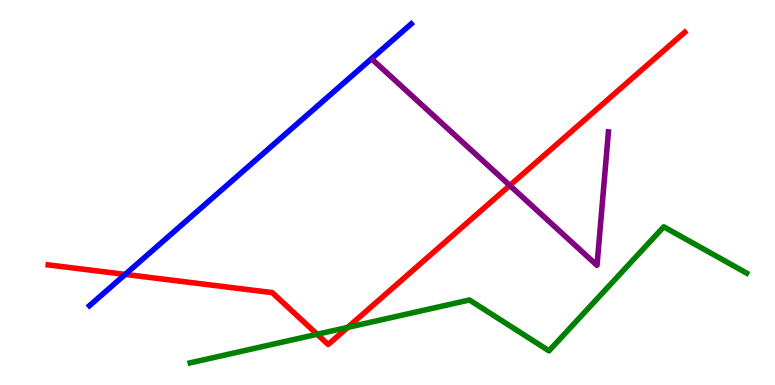[{'lines': ['blue', 'red'], 'intersections': [{'x': 1.62, 'y': 2.87}]}, {'lines': ['green', 'red'], 'intersections': [{'x': 4.09, 'y': 1.32}, {'x': 4.49, 'y': 1.5}]}, {'lines': ['purple', 'red'], 'intersections': [{'x': 6.58, 'y': 5.18}]}, {'lines': ['blue', 'green'], 'intersections': []}, {'lines': ['blue', 'purple'], 'intersections': []}, {'lines': ['green', 'purple'], 'intersections': []}]